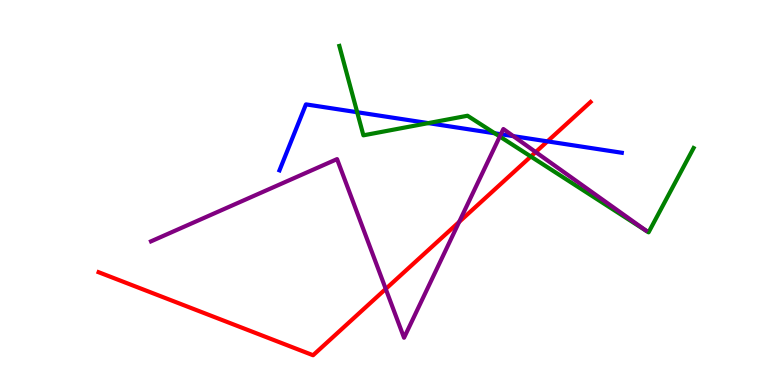[{'lines': ['blue', 'red'], 'intersections': [{'x': 7.06, 'y': 6.33}]}, {'lines': ['green', 'red'], 'intersections': [{'x': 6.85, 'y': 5.93}]}, {'lines': ['purple', 'red'], 'intersections': [{'x': 4.98, 'y': 2.5}, {'x': 5.92, 'y': 4.24}, {'x': 6.91, 'y': 6.05}]}, {'lines': ['blue', 'green'], 'intersections': [{'x': 4.61, 'y': 7.09}, {'x': 5.53, 'y': 6.8}, {'x': 6.38, 'y': 6.54}]}, {'lines': ['blue', 'purple'], 'intersections': [{'x': 6.46, 'y': 6.51}, {'x': 6.62, 'y': 6.46}]}, {'lines': ['green', 'purple'], 'intersections': [{'x': 6.45, 'y': 6.45}]}]